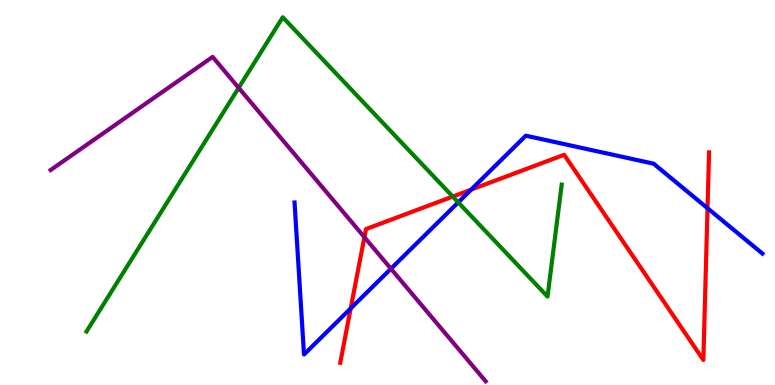[{'lines': ['blue', 'red'], 'intersections': [{'x': 4.53, 'y': 1.99}, {'x': 6.08, 'y': 5.07}, {'x': 9.13, 'y': 4.59}]}, {'lines': ['green', 'red'], 'intersections': [{'x': 5.84, 'y': 4.89}]}, {'lines': ['purple', 'red'], 'intersections': [{'x': 4.7, 'y': 3.84}]}, {'lines': ['blue', 'green'], 'intersections': [{'x': 5.91, 'y': 4.74}]}, {'lines': ['blue', 'purple'], 'intersections': [{'x': 5.04, 'y': 3.02}]}, {'lines': ['green', 'purple'], 'intersections': [{'x': 3.08, 'y': 7.72}]}]